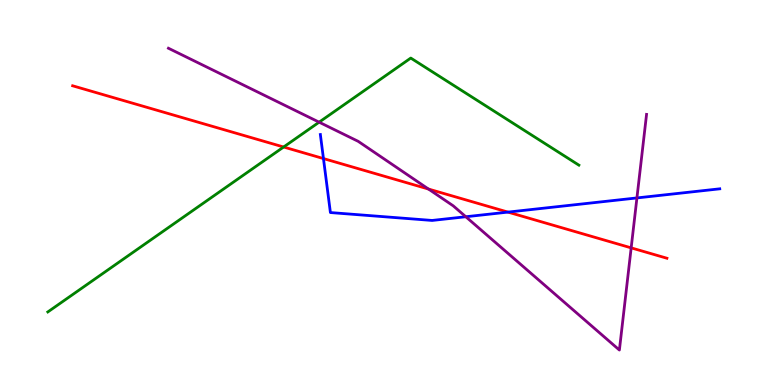[{'lines': ['blue', 'red'], 'intersections': [{'x': 4.17, 'y': 5.88}, {'x': 6.55, 'y': 4.49}]}, {'lines': ['green', 'red'], 'intersections': [{'x': 3.66, 'y': 6.18}]}, {'lines': ['purple', 'red'], 'intersections': [{'x': 5.53, 'y': 5.09}, {'x': 8.14, 'y': 3.56}]}, {'lines': ['blue', 'green'], 'intersections': []}, {'lines': ['blue', 'purple'], 'intersections': [{'x': 6.01, 'y': 4.37}, {'x': 8.22, 'y': 4.86}]}, {'lines': ['green', 'purple'], 'intersections': [{'x': 4.12, 'y': 6.83}]}]